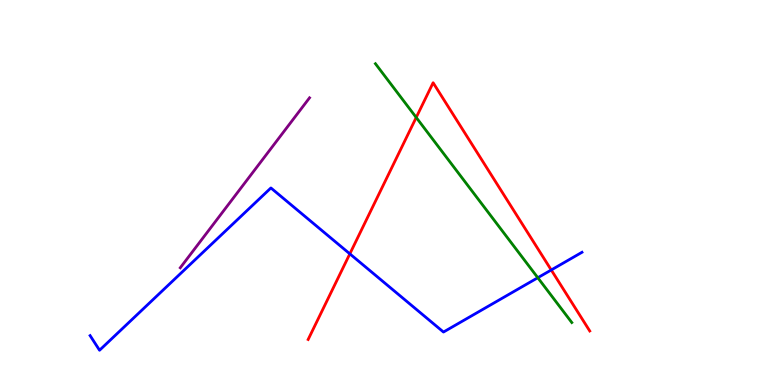[{'lines': ['blue', 'red'], 'intersections': [{'x': 4.51, 'y': 3.41}, {'x': 7.11, 'y': 2.99}]}, {'lines': ['green', 'red'], 'intersections': [{'x': 5.37, 'y': 6.95}]}, {'lines': ['purple', 'red'], 'intersections': []}, {'lines': ['blue', 'green'], 'intersections': [{'x': 6.94, 'y': 2.79}]}, {'lines': ['blue', 'purple'], 'intersections': []}, {'lines': ['green', 'purple'], 'intersections': []}]